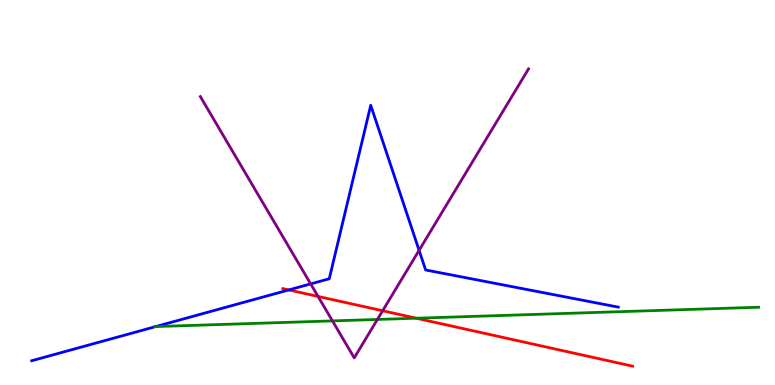[{'lines': ['blue', 'red'], 'intersections': [{'x': 3.73, 'y': 2.47}]}, {'lines': ['green', 'red'], 'intersections': [{'x': 5.37, 'y': 1.73}]}, {'lines': ['purple', 'red'], 'intersections': [{'x': 4.1, 'y': 2.3}, {'x': 4.94, 'y': 1.93}]}, {'lines': ['blue', 'green'], 'intersections': [{'x': 2.01, 'y': 1.52}]}, {'lines': ['blue', 'purple'], 'intersections': [{'x': 4.01, 'y': 2.63}, {'x': 5.41, 'y': 3.5}]}, {'lines': ['green', 'purple'], 'intersections': [{'x': 4.29, 'y': 1.66}, {'x': 4.87, 'y': 1.7}]}]